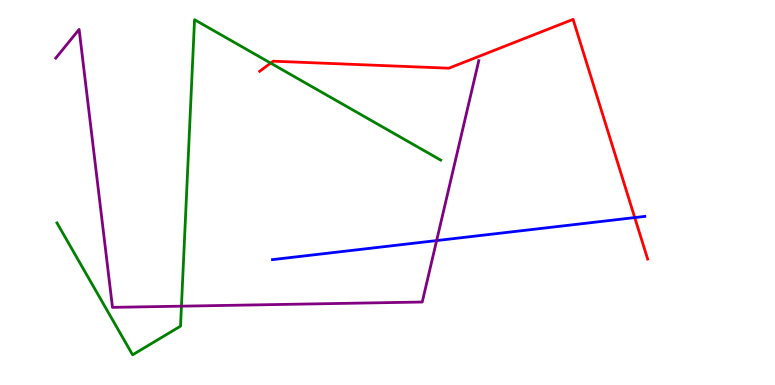[{'lines': ['blue', 'red'], 'intersections': [{'x': 8.19, 'y': 4.35}]}, {'lines': ['green', 'red'], 'intersections': [{'x': 3.49, 'y': 8.36}]}, {'lines': ['purple', 'red'], 'intersections': []}, {'lines': ['blue', 'green'], 'intersections': []}, {'lines': ['blue', 'purple'], 'intersections': [{'x': 5.63, 'y': 3.75}]}, {'lines': ['green', 'purple'], 'intersections': [{'x': 2.34, 'y': 2.05}]}]